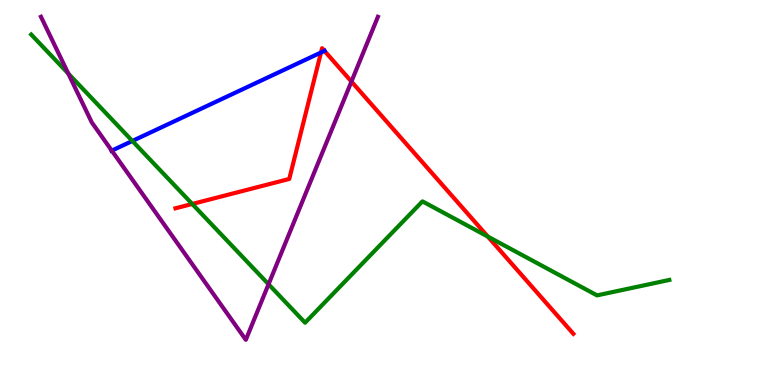[{'lines': ['blue', 'red'], 'intersections': [{'x': 4.14, 'y': 8.64}, {'x': 4.19, 'y': 8.68}]}, {'lines': ['green', 'red'], 'intersections': [{'x': 2.48, 'y': 4.7}, {'x': 6.29, 'y': 3.86}]}, {'lines': ['purple', 'red'], 'intersections': [{'x': 4.53, 'y': 7.88}]}, {'lines': ['blue', 'green'], 'intersections': [{'x': 1.71, 'y': 6.34}]}, {'lines': ['blue', 'purple'], 'intersections': [{'x': 1.44, 'y': 6.09}]}, {'lines': ['green', 'purple'], 'intersections': [{'x': 0.881, 'y': 8.09}, {'x': 3.47, 'y': 2.62}]}]